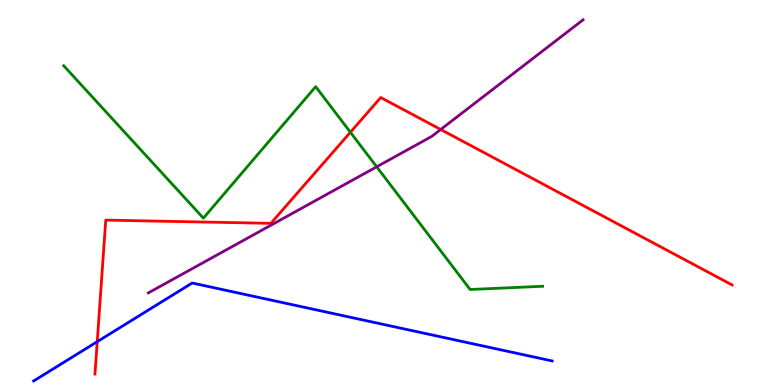[{'lines': ['blue', 'red'], 'intersections': [{'x': 1.25, 'y': 1.13}]}, {'lines': ['green', 'red'], 'intersections': [{'x': 4.52, 'y': 6.56}]}, {'lines': ['purple', 'red'], 'intersections': [{'x': 5.69, 'y': 6.64}]}, {'lines': ['blue', 'green'], 'intersections': []}, {'lines': ['blue', 'purple'], 'intersections': []}, {'lines': ['green', 'purple'], 'intersections': [{'x': 4.86, 'y': 5.67}]}]